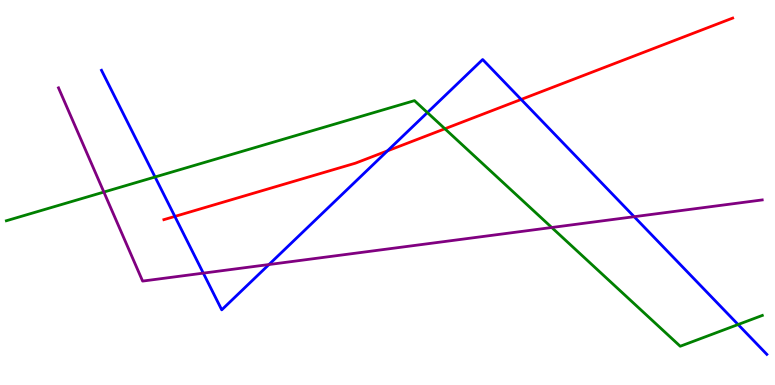[{'lines': ['blue', 'red'], 'intersections': [{'x': 2.26, 'y': 4.38}, {'x': 5.0, 'y': 6.08}, {'x': 6.72, 'y': 7.42}]}, {'lines': ['green', 'red'], 'intersections': [{'x': 5.74, 'y': 6.66}]}, {'lines': ['purple', 'red'], 'intersections': []}, {'lines': ['blue', 'green'], 'intersections': [{'x': 2.0, 'y': 5.4}, {'x': 5.51, 'y': 7.08}, {'x': 9.52, 'y': 1.57}]}, {'lines': ['blue', 'purple'], 'intersections': [{'x': 2.62, 'y': 2.91}, {'x': 3.47, 'y': 3.13}, {'x': 8.18, 'y': 4.37}]}, {'lines': ['green', 'purple'], 'intersections': [{'x': 1.34, 'y': 5.01}, {'x': 7.12, 'y': 4.09}]}]